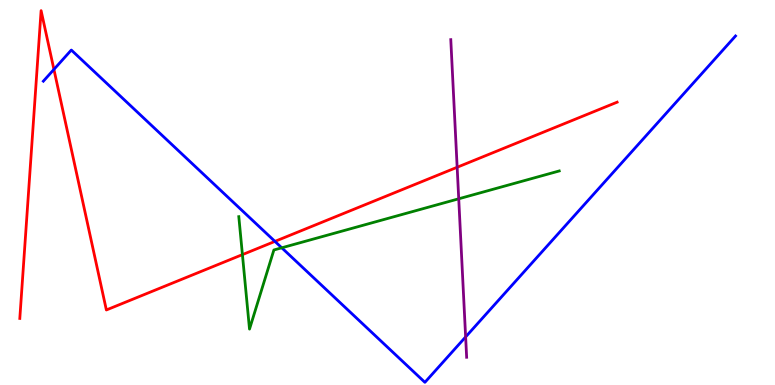[{'lines': ['blue', 'red'], 'intersections': [{'x': 0.696, 'y': 8.2}, {'x': 3.55, 'y': 3.73}]}, {'lines': ['green', 'red'], 'intersections': [{'x': 3.13, 'y': 3.39}]}, {'lines': ['purple', 'red'], 'intersections': [{'x': 5.9, 'y': 5.66}]}, {'lines': ['blue', 'green'], 'intersections': [{'x': 3.64, 'y': 3.56}]}, {'lines': ['blue', 'purple'], 'intersections': [{'x': 6.01, 'y': 1.25}]}, {'lines': ['green', 'purple'], 'intersections': [{'x': 5.92, 'y': 4.84}]}]